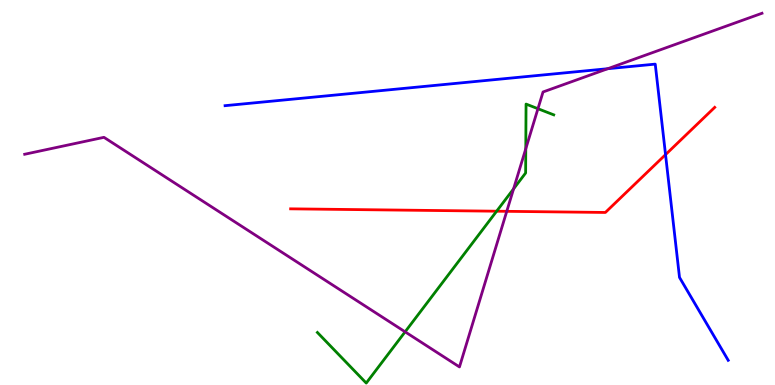[{'lines': ['blue', 'red'], 'intersections': [{'x': 8.59, 'y': 5.98}]}, {'lines': ['green', 'red'], 'intersections': [{'x': 6.41, 'y': 4.51}]}, {'lines': ['purple', 'red'], 'intersections': [{'x': 6.54, 'y': 4.51}]}, {'lines': ['blue', 'green'], 'intersections': []}, {'lines': ['blue', 'purple'], 'intersections': [{'x': 7.84, 'y': 8.22}]}, {'lines': ['green', 'purple'], 'intersections': [{'x': 5.23, 'y': 1.38}, {'x': 6.63, 'y': 5.09}, {'x': 6.78, 'y': 6.14}, {'x': 6.94, 'y': 7.18}]}]